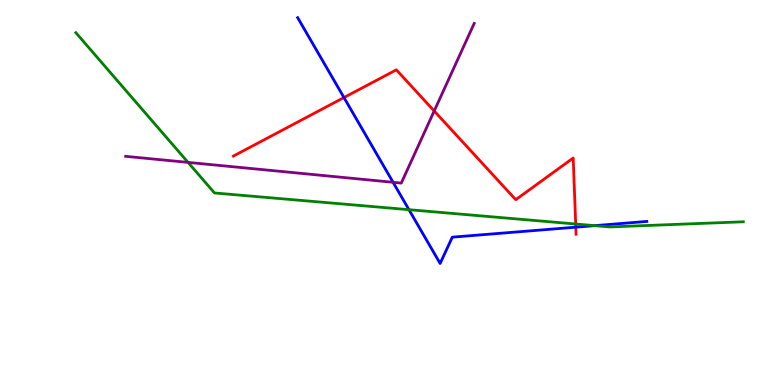[{'lines': ['blue', 'red'], 'intersections': [{'x': 4.44, 'y': 7.47}, {'x': 7.43, 'y': 4.1}]}, {'lines': ['green', 'red'], 'intersections': [{'x': 7.43, 'y': 4.18}]}, {'lines': ['purple', 'red'], 'intersections': [{'x': 5.6, 'y': 7.12}]}, {'lines': ['blue', 'green'], 'intersections': [{'x': 5.28, 'y': 4.55}, {'x': 7.67, 'y': 4.14}]}, {'lines': ['blue', 'purple'], 'intersections': [{'x': 5.07, 'y': 5.27}]}, {'lines': ['green', 'purple'], 'intersections': [{'x': 2.43, 'y': 5.78}]}]